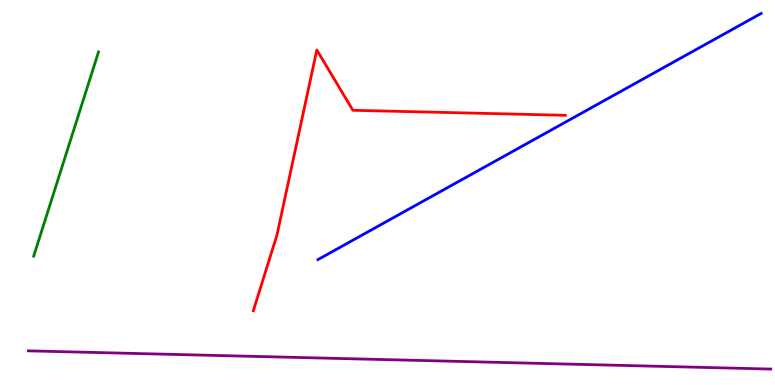[{'lines': ['blue', 'red'], 'intersections': []}, {'lines': ['green', 'red'], 'intersections': []}, {'lines': ['purple', 'red'], 'intersections': []}, {'lines': ['blue', 'green'], 'intersections': []}, {'lines': ['blue', 'purple'], 'intersections': []}, {'lines': ['green', 'purple'], 'intersections': []}]